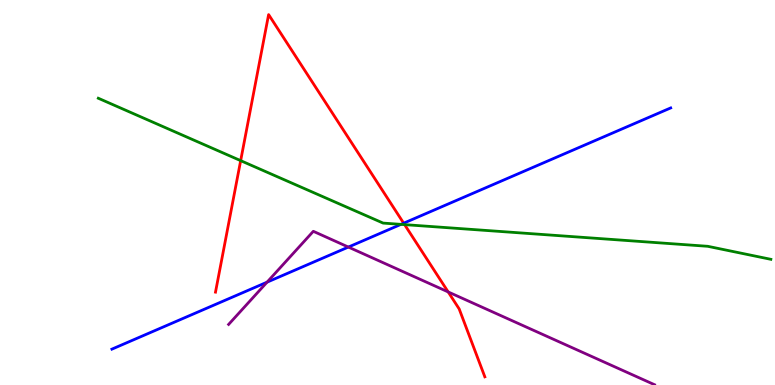[{'lines': ['blue', 'red'], 'intersections': [{'x': 5.21, 'y': 4.2}]}, {'lines': ['green', 'red'], 'intersections': [{'x': 3.11, 'y': 5.83}, {'x': 5.22, 'y': 4.17}]}, {'lines': ['purple', 'red'], 'intersections': [{'x': 5.78, 'y': 2.42}]}, {'lines': ['blue', 'green'], 'intersections': [{'x': 5.17, 'y': 4.17}]}, {'lines': ['blue', 'purple'], 'intersections': [{'x': 3.45, 'y': 2.67}, {'x': 4.5, 'y': 3.58}]}, {'lines': ['green', 'purple'], 'intersections': []}]